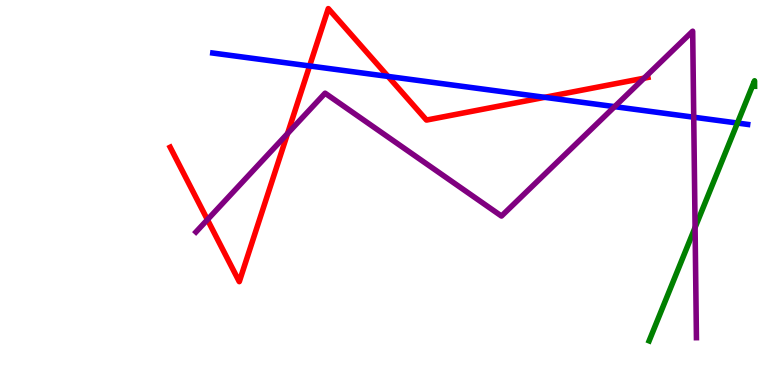[{'lines': ['blue', 'red'], 'intersections': [{'x': 3.99, 'y': 8.29}, {'x': 5.01, 'y': 8.02}, {'x': 7.03, 'y': 7.47}]}, {'lines': ['green', 'red'], 'intersections': []}, {'lines': ['purple', 'red'], 'intersections': [{'x': 2.68, 'y': 4.29}, {'x': 3.71, 'y': 6.53}, {'x': 8.31, 'y': 7.97}]}, {'lines': ['blue', 'green'], 'intersections': [{'x': 9.52, 'y': 6.8}]}, {'lines': ['blue', 'purple'], 'intersections': [{'x': 7.93, 'y': 7.23}, {'x': 8.95, 'y': 6.96}]}, {'lines': ['green', 'purple'], 'intersections': [{'x': 8.97, 'y': 4.09}]}]